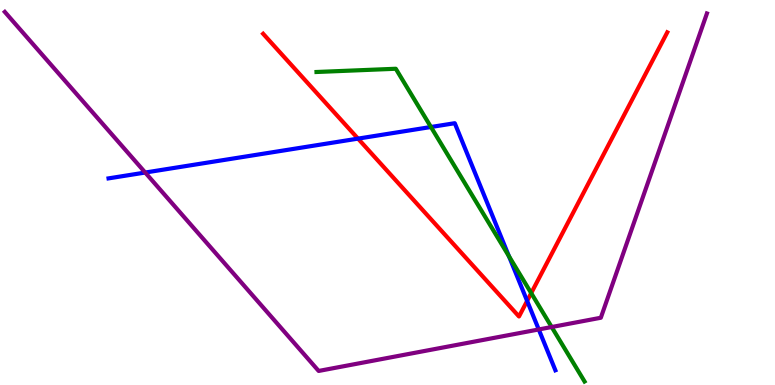[{'lines': ['blue', 'red'], 'intersections': [{'x': 4.62, 'y': 6.4}, {'x': 6.8, 'y': 2.18}]}, {'lines': ['green', 'red'], 'intersections': [{'x': 6.85, 'y': 2.39}]}, {'lines': ['purple', 'red'], 'intersections': []}, {'lines': ['blue', 'green'], 'intersections': [{'x': 5.56, 'y': 6.7}, {'x': 6.57, 'y': 3.35}]}, {'lines': ['blue', 'purple'], 'intersections': [{'x': 1.87, 'y': 5.52}, {'x': 6.95, 'y': 1.44}]}, {'lines': ['green', 'purple'], 'intersections': [{'x': 7.12, 'y': 1.51}]}]